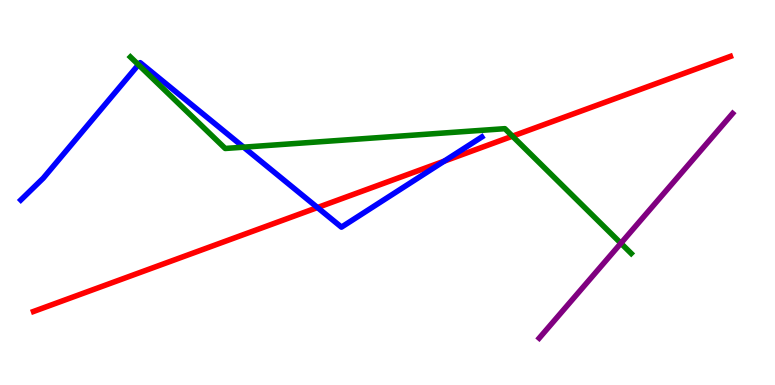[{'lines': ['blue', 'red'], 'intersections': [{'x': 4.1, 'y': 4.61}, {'x': 5.73, 'y': 5.81}]}, {'lines': ['green', 'red'], 'intersections': [{'x': 6.61, 'y': 6.46}]}, {'lines': ['purple', 'red'], 'intersections': []}, {'lines': ['blue', 'green'], 'intersections': [{'x': 1.79, 'y': 8.32}, {'x': 3.14, 'y': 6.18}]}, {'lines': ['blue', 'purple'], 'intersections': []}, {'lines': ['green', 'purple'], 'intersections': [{'x': 8.01, 'y': 3.68}]}]